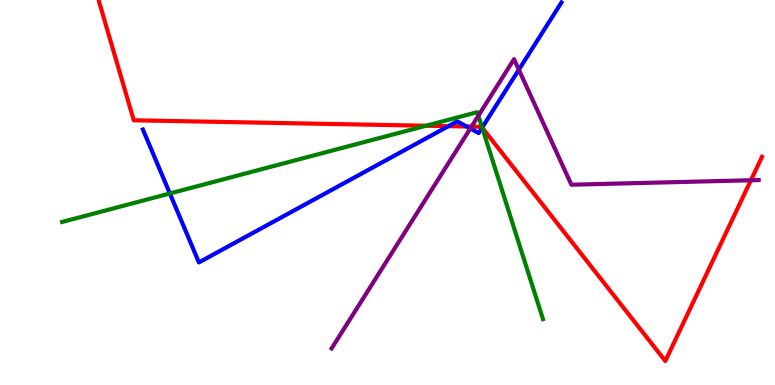[{'lines': ['blue', 'red'], 'intersections': [{'x': 5.79, 'y': 6.72}, {'x': 6.02, 'y': 6.71}, {'x': 6.22, 'y': 6.69}]}, {'lines': ['green', 'red'], 'intersections': [{'x': 5.5, 'y': 6.73}, {'x': 6.22, 'y': 6.68}]}, {'lines': ['purple', 'red'], 'intersections': [{'x': 6.08, 'y': 6.71}, {'x': 9.69, 'y': 5.32}]}, {'lines': ['blue', 'green'], 'intersections': [{'x': 2.19, 'y': 4.97}, {'x': 6.22, 'y': 6.69}]}, {'lines': ['blue', 'purple'], 'intersections': [{'x': 6.07, 'y': 6.66}, {'x': 6.69, 'y': 8.19}]}, {'lines': ['green', 'purple'], 'intersections': [{'x': 6.17, 'y': 6.99}]}]